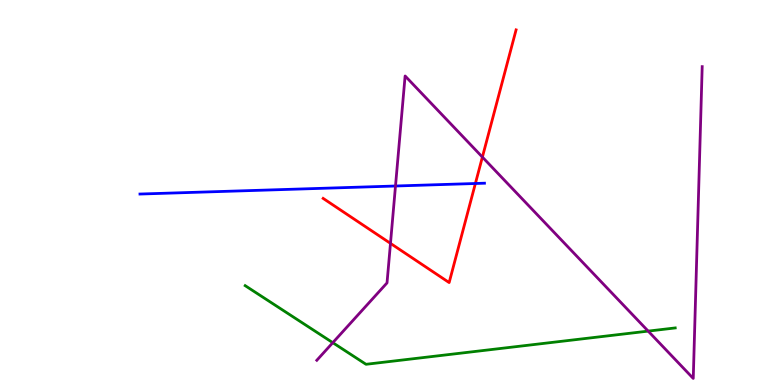[{'lines': ['blue', 'red'], 'intersections': [{'x': 6.13, 'y': 5.23}]}, {'lines': ['green', 'red'], 'intersections': []}, {'lines': ['purple', 'red'], 'intersections': [{'x': 5.04, 'y': 3.68}, {'x': 6.22, 'y': 5.92}]}, {'lines': ['blue', 'green'], 'intersections': []}, {'lines': ['blue', 'purple'], 'intersections': [{'x': 5.1, 'y': 5.17}]}, {'lines': ['green', 'purple'], 'intersections': [{'x': 4.29, 'y': 1.1}, {'x': 8.36, 'y': 1.4}]}]